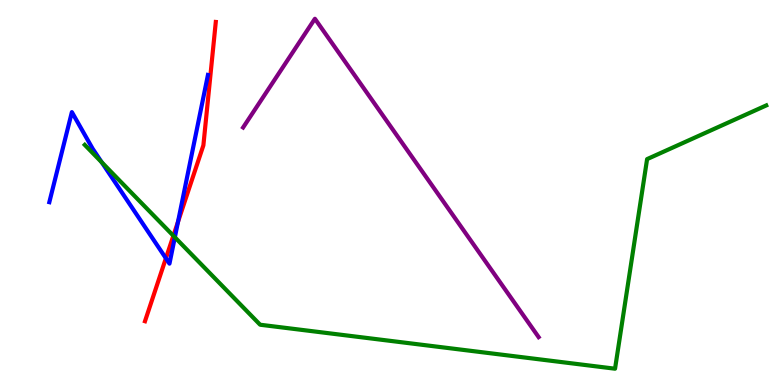[{'lines': ['blue', 'red'], 'intersections': [{'x': 2.14, 'y': 3.29}, {'x': 2.3, 'y': 4.24}]}, {'lines': ['green', 'red'], 'intersections': [{'x': 2.24, 'y': 3.88}]}, {'lines': ['purple', 'red'], 'intersections': []}, {'lines': ['blue', 'green'], 'intersections': [{'x': 1.31, 'y': 5.78}, {'x': 2.26, 'y': 3.84}]}, {'lines': ['blue', 'purple'], 'intersections': []}, {'lines': ['green', 'purple'], 'intersections': []}]